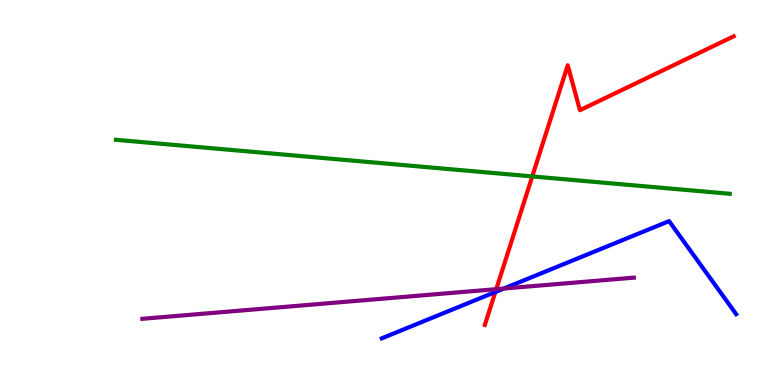[{'lines': ['blue', 'red'], 'intersections': [{'x': 6.39, 'y': 2.42}]}, {'lines': ['green', 'red'], 'intersections': [{'x': 6.87, 'y': 5.42}]}, {'lines': ['purple', 'red'], 'intersections': [{'x': 6.4, 'y': 2.49}]}, {'lines': ['blue', 'green'], 'intersections': []}, {'lines': ['blue', 'purple'], 'intersections': [{'x': 6.5, 'y': 2.51}]}, {'lines': ['green', 'purple'], 'intersections': []}]